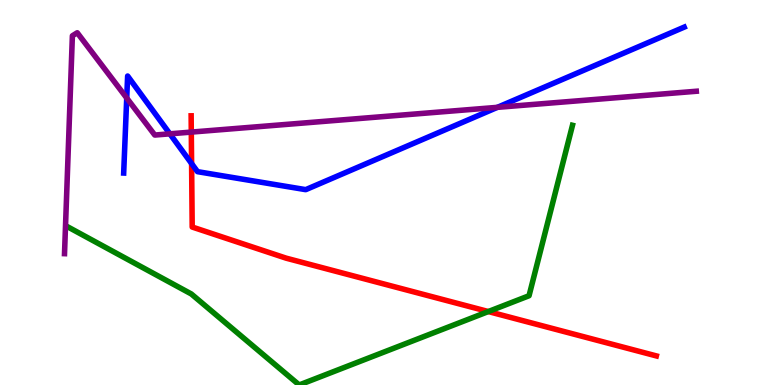[{'lines': ['blue', 'red'], 'intersections': [{'x': 2.47, 'y': 5.75}]}, {'lines': ['green', 'red'], 'intersections': [{'x': 6.3, 'y': 1.91}]}, {'lines': ['purple', 'red'], 'intersections': [{'x': 2.47, 'y': 6.57}]}, {'lines': ['blue', 'green'], 'intersections': []}, {'lines': ['blue', 'purple'], 'intersections': [{'x': 1.64, 'y': 7.45}, {'x': 2.19, 'y': 6.52}, {'x': 6.42, 'y': 7.21}]}, {'lines': ['green', 'purple'], 'intersections': []}]